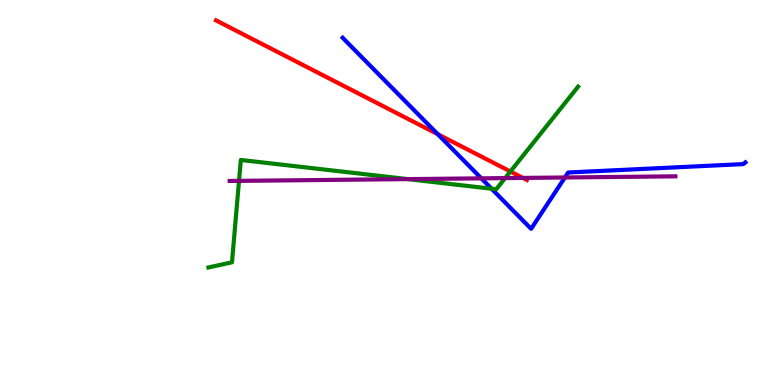[{'lines': ['blue', 'red'], 'intersections': [{'x': 5.65, 'y': 6.51}]}, {'lines': ['green', 'red'], 'intersections': [{'x': 6.59, 'y': 5.55}]}, {'lines': ['purple', 'red'], 'intersections': [{'x': 6.75, 'y': 5.38}]}, {'lines': ['blue', 'green'], 'intersections': [{'x': 6.34, 'y': 5.1}]}, {'lines': ['blue', 'purple'], 'intersections': [{'x': 6.21, 'y': 5.37}, {'x': 7.29, 'y': 5.39}]}, {'lines': ['green', 'purple'], 'intersections': [{'x': 3.08, 'y': 5.3}, {'x': 5.26, 'y': 5.35}, {'x': 6.52, 'y': 5.37}]}]